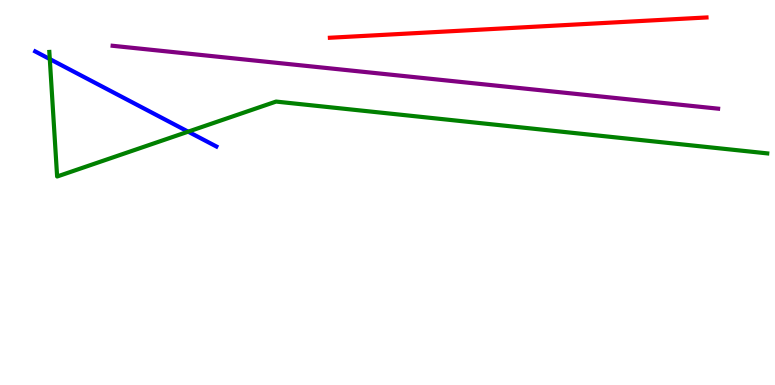[{'lines': ['blue', 'red'], 'intersections': []}, {'lines': ['green', 'red'], 'intersections': []}, {'lines': ['purple', 'red'], 'intersections': []}, {'lines': ['blue', 'green'], 'intersections': [{'x': 0.642, 'y': 8.47}, {'x': 2.43, 'y': 6.58}]}, {'lines': ['blue', 'purple'], 'intersections': []}, {'lines': ['green', 'purple'], 'intersections': []}]